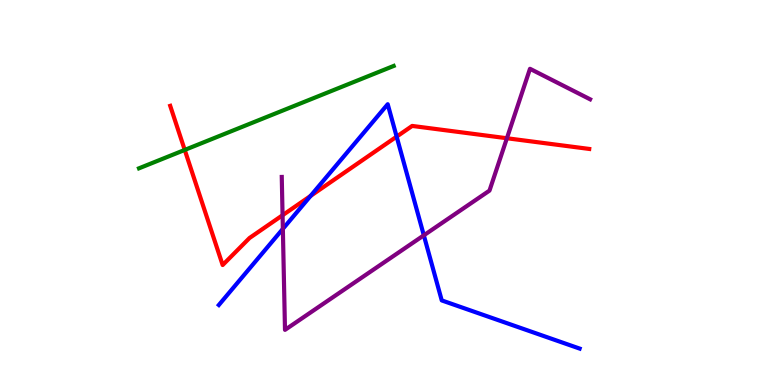[{'lines': ['blue', 'red'], 'intersections': [{'x': 4.01, 'y': 4.91}, {'x': 5.12, 'y': 6.45}]}, {'lines': ['green', 'red'], 'intersections': [{'x': 2.38, 'y': 6.11}]}, {'lines': ['purple', 'red'], 'intersections': [{'x': 3.65, 'y': 4.41}, {'x': 6.54, 'y': 6.41}]}, {'lines': ['blue', 'green'], 'intersections': []}, {'lines': ['blue', 'purple'], 'intersections': [{'x': 3.65, 'y': 4.06}, {'x': 5.47, 'y': 3.89}]}, {'lines': ['green', 'purple'], 'intersections': []}]